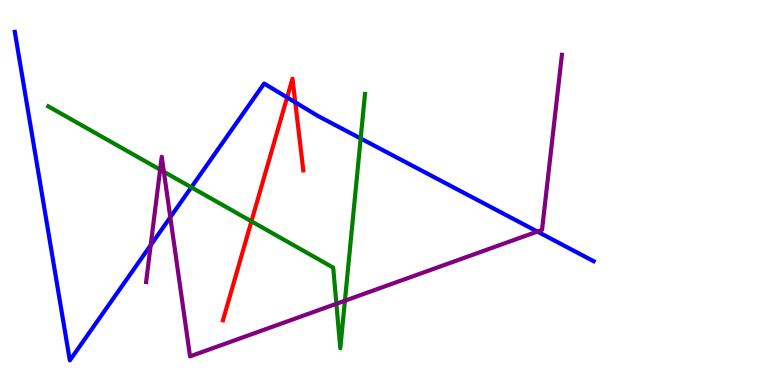[{'lines': ['blue', 'red'], 'intersections': [{'x': 3.7, 'y': 7.47}, {'x': 3.81, 'y': 7.34}]}, {'lines': ['green', 'red'], 'intersections': [{'x': 3.24, 'y': 4.25}]}, {'lines': ['purple', 'red'], 'intersections': []}, {'lines': ['blue', 'green'], 'intersections': [{'x': 2.47, 'y': 5.13}, {'x': 4.65, 'y': 6.4}]}, {'lines': ['blue', 'purple'], 'intersections': [{'x': 1.94, 'y': 3.63}, {'x': 2.2, 'y': 4.36}, {'x': 6.93, 'y': 3.99}]}, {'lines': ['green', 'purple'], 'intersections': [{'x': 2.07, 'y': 5.59}, {'x': 2.11, 'y': 5.54}, {'x': 4.34, 'y': 2.11}, {'x': 4.45, 'y': 2.19}]}]